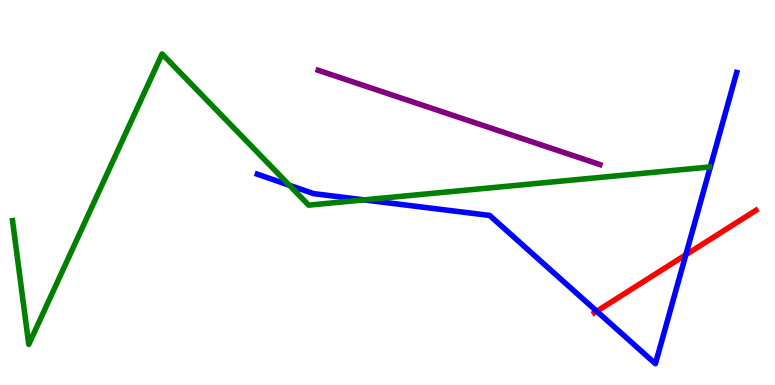[{'lines': ['blue', 'red'], 'intersections': [{'x': 7.7, 'y': 1.92}, {'x': 8.85, 'y': 3.38}]}, {'lines': ['green', 'red'], 'intersections': []}, {'lines': ['purple', 'red'], 'intersections': []}, {'lines': ['blue', 'green'], 'intersections': [{'x': 3.73, 'y': 5.19}, {'x': 4.7, 'y': 4.81}]}, {'lines': ['blue', 'purple'], 'intersections': []}, {'lines': ['green', 'purple'], 'intersections': []}]